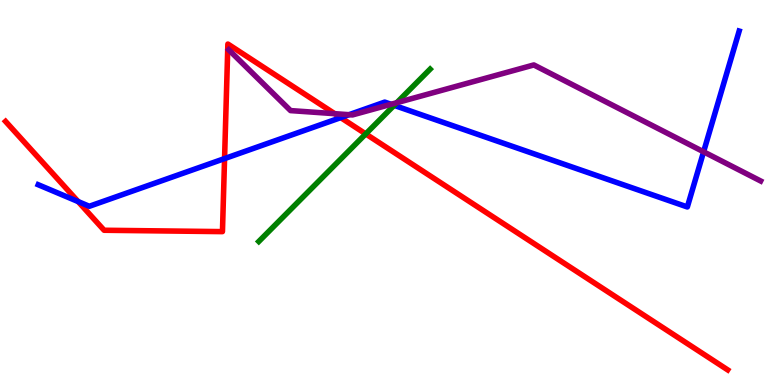[{'lines': ['blue', 'red'], 'intersections': [{'x': 1.01, 'y': 4.76}, {'x': 2.9, 'y': 5.88}, {'x': 4.4, 'y': 6.94}]}, {'lines': ['green', 'red'], 'intersections': [{'x': 4.72, 'y': 6.52}]}, {'lines': ['purple', 'red'], 'intersections': [{'x': 4.32, 'y': 7.05}]}, {'lines': ['blue', 'green'], 'intersections': [{'x': 5.09, 'y': 7.26}]}, {'lines': ['blue', 'purple'], 'intersections': [{'x': 4.5, 'y': 7.02}, {'x': 5.05, 'y': 7.29}, {'x': 9.08, 'y': 6.06}]}, {'lines': ['green', 'purple'], 'intersections': [{'x': 5.12, 'y': 7.33}]}]